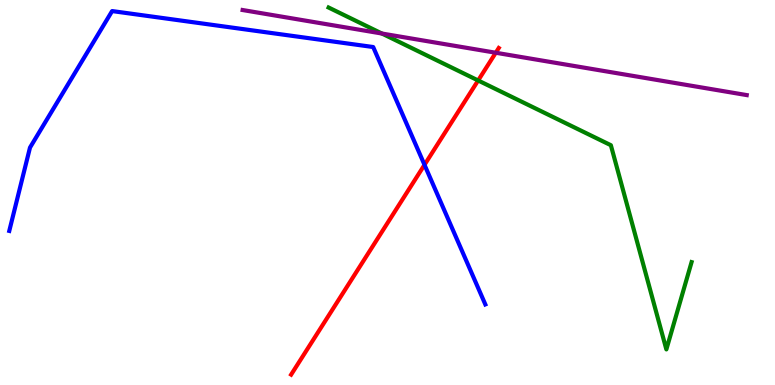[{'lines': ['blue', 'red'], 'intersections': [{'x': 5.48, 'y': 5.72}]}, {'lines': ['green', 'red'], 'intersections': [{'x': 6.17, 'y': 7.91}]}, {'lines': ['purple', 'red'], 'intersections': [{'x': 6.4, 'y': 8.63}]}, {'lines': ['blue', 'green'], 'intersections': []}, {'lines': ['blue', 'purple'], 'intersections': []}, {'lines': ['green', 'purple'], 'intersections': [{'x': 4.93, 'y': 9.13}]}]